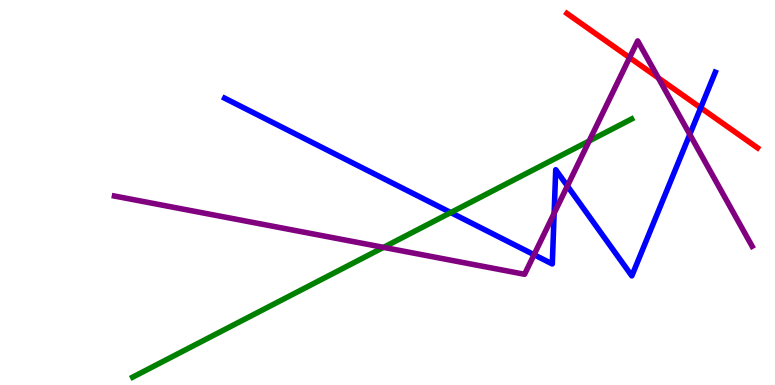[{'lines': ['blue', 'red'], 'intersections': [{'x': 9.04, 'y': 7.2}]}, {'lines': ['green', 'red'], 'intersections': []}, {'lines': ['purple', 'red'], 'intersections': [{'x': 8.12, 'y': 8.5}, {'x': 8.49, 'y': 7.98}]}, {'lines': ['blue', 'green'], 'intersections': [{'x': 5.82, 'y': 4.48}]}, {'lines': ['blue', 'purple'], 'intersections': [{'x': 6.89, 'y': 3.38}, {'x': 7.15, 'y': 4.46}, {'x': 7.32, 'y': 5.17}, {'x': 8.9, 'y': 6.51}]}, {'lines': ['green', 'purple'], 'intersections': [{'x': 4.95, 'y': 3.57}, {'x': 7.6, 'y': 6.34}]}]